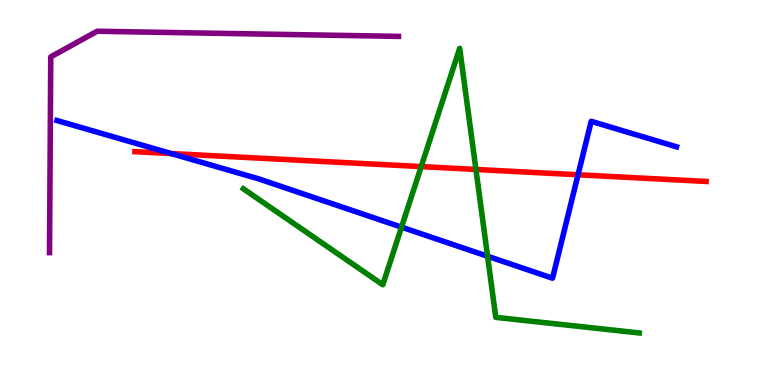[{'lines': ['blue', 'red'], 'intersections': [{'x': 2.21, 'y': 6.01}, {'x': 7.46, 'y': 5.46}]}, {'lines': ['green', 'red'], 'intersections': [{'x': 5.43, 'y': 5.67}, {'x': 6.14, 'y': 5.6}]}, {'lines': ['purple', 'red'], 'intersections': []}, {'lines': ['blue', 'green'], 'intersections': [{'x': 5.18, 'y': 4.1}, {'x': 6.29, 'y': 3.34}]}, {'lines': ['blue', 'purple'], 'intersections': []}, {'lines': ['green', 'purple'], 'intersections': []}]